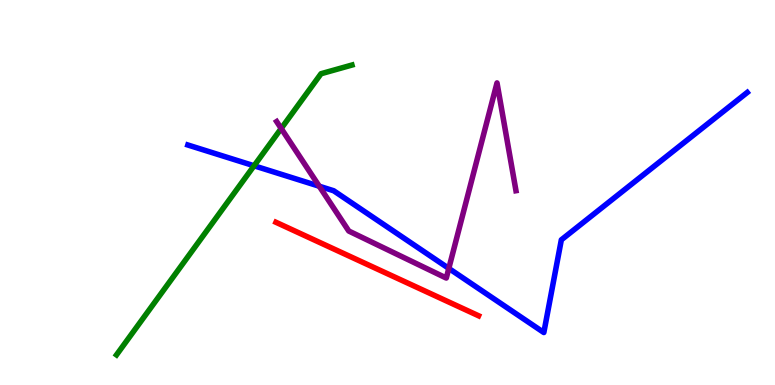[{'lines': ['blue', 'red'], 'intersections': []}, {'lines': ['green', 'red'], 'intersections': []}, {'lines': ['purple', 'red'], 'intersections': []}, {'lines': ['blue', 'green'], 'intersections': [{'x': 3.28, 'y': 5.69}]}, {'lines': ['blue', 'purple'], 'intersections': [{'x': 4.12, 'y': 5.16}, {'x': 5.79, 'y': 3.03}]}, {'lines': ['green', 'purple'], 'intersections': [{'x': 3.63, 'y': 6.66}]}]